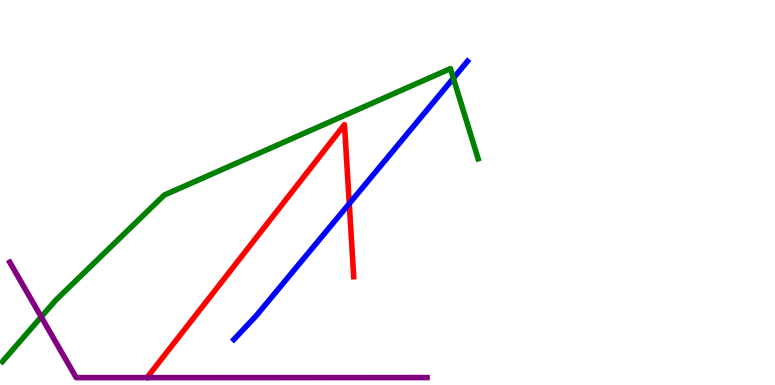[{'lines': ['blue', 'red'], 'intersections': [{'x': 4.51, 'y': 4.71}]}, {'lines': ['green', 'red'], 'intersections': []}, {'lines': ['purple', 'red'], 'intersections': []}, {'lines': ['blue', 'green'], 'intersections': [{'x': 5.85, 'y': 7.97}]}, {'lines': ['blue', 'purple'], 'intersections': []}, {'lines': ['green', 'purple'], 'intersections': [{'x': 0.532, 'y': 1.77}]}]